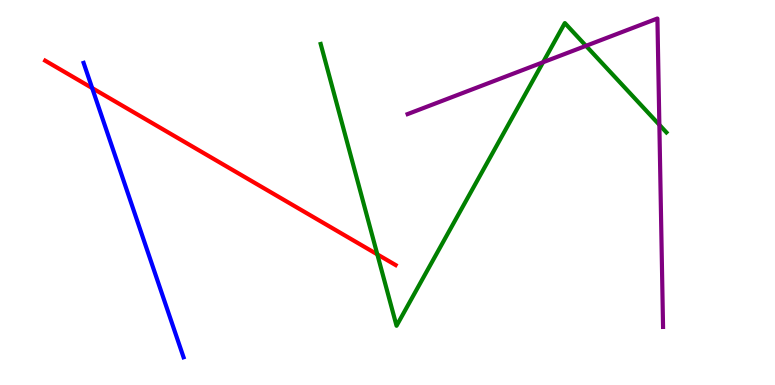[{'lines': ['blue', 'red'], 'intersections': [{'x': 1.19, 'y': 7.71}]}, {'lines': ['green', 'red'], 'intersections': [{'x': 4.87, 'y': 3.39}]}, {'lines': ['purple', 'red'], 'intersections': []}, {'lines': ['blue', 'green'], 'intersections': []}, {'lines': ['blue', 'purple'], 'intersections': []}, {'lines': ['green', 'purple'], 'intersections': [{'x': 7.01, 'y': 8.38}, {'x': 7.56, 'y': 8.81}, {'x': 8.51, 'y': 6.76}]}]